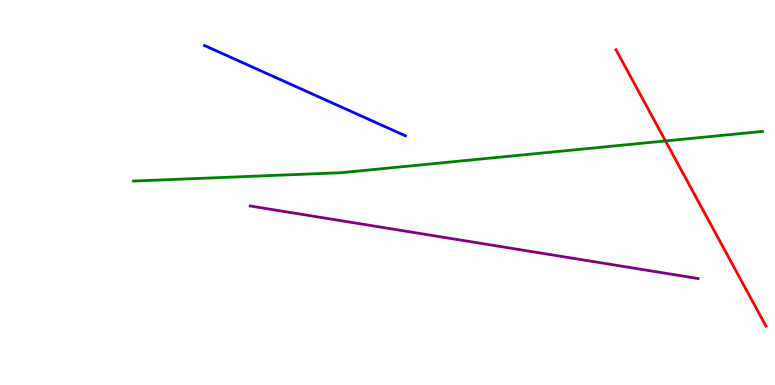[{'lines': ['blue', 'red'], 'intersections': []}, {'lines': ['green', 'red'], 'intersections': [{'x': 8.59, 'y': 6.34}]}, {'lines': ['purple', 'red'], 'intersections': []}, {'lines': ['blue', 'green'], 'intersections': []}, {'lines': ['blue', 'purple'], 'intersections': []}, {'lines': ['green', 'purple'], 'intersections': []}]